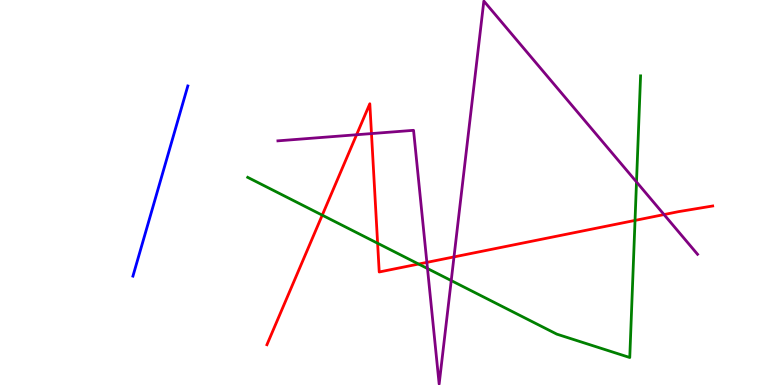[{'lines': ['blue', 'red'], 'intersections': []}, {'lines': ['green', 'red'], 'intersections': [{'x': 4.16, 'y': 4.41}, {'x': 4.87, 'y': 3.68}, {'x': 5.4, 'y': 3.14}, {'x': 8.19, 'y': 4.27}]}, {'lines': ['purple', 'red'], 'intersections': [{'x': 4.6, 'y': 6.5}, {'x': 4.79, 'y': 6.53}, {'x': 5.51, 'y': 3.18}, {'x': 5.86, 'y': 3.33}, {'x': 8.57, 'y': 4.43}]}, {'lines': ['blue', 'green'], 'intersections': []}, {'lines': ['blue', 'purple'], 'intersections': []}, {'lines': ['green', 'purple'], 'intersections': [{'x': 5.52, 'y': 3.02}, {'x': 5.82, 'y': 2.71}, {'x': 8.21, 'y': 5.27}]}]